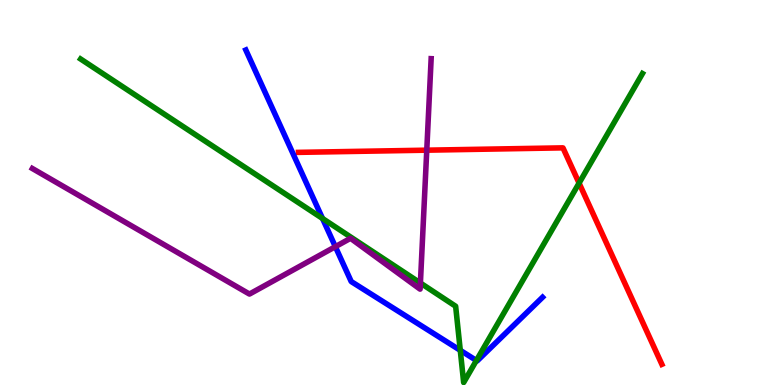[{'lines': ['blue', 'red'], 'intersections': []}, {'lines': ['green', 'red'], 'intersections': [{'x': 7.47, 'y': 5.24}]}, {'lines': ['purple', 'red'], 'intersections': [{'x': 5.51, 'y': 6.1}]}, {'lines': ['blue', 'green'], 'intersections': [{'x': 4.16, 'y': 4.32}, {'x': 5.94, 'y': 0.901}, {'x': 6.15, 'y': 0.637}]}, {'lines': ['blue', 'purple'], 'intersections': [{'x': 4.33, 'y': 3.59}]}, {'lines': ['green', 'purple'], 'intersections': [{'x': 5.42, 'y': 2.65}]}]